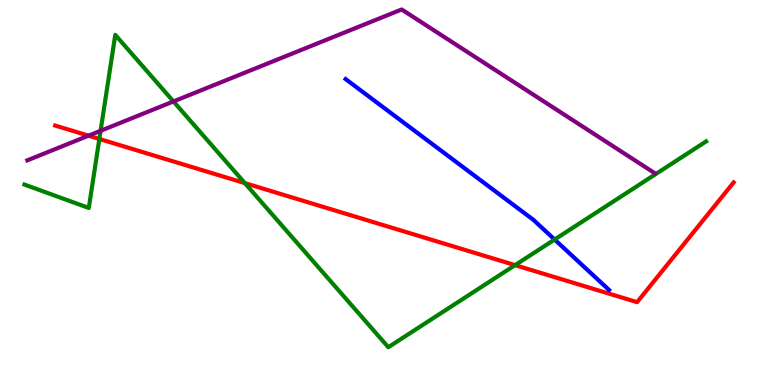[{'lines': ['blue', 'red'], 'intersections': []}, {'lines': ['green', 'red'], 'intersections': [{'x': 1.28, 'y': 6.39}, {'x': 3.16, 'y': 5.24}, {'x': 6.65, 'y': 3.11}]}, {'lines': ['purple', 'red'], 'intersections': [{'x': 1.14, 'y': 6.48}]}, {'lines': ['blue', 'green'], 'intersections': [{'x': 7.16, 'y': 3.78}]}, {'lines': ['blue', 'purple'], 'intersections': []}, {'lines': ['green', 'purple'], 'intersections': [{'x': 1.3, 'y': 6.6}, {'x': 2.24, 'y': 7.36}]}]